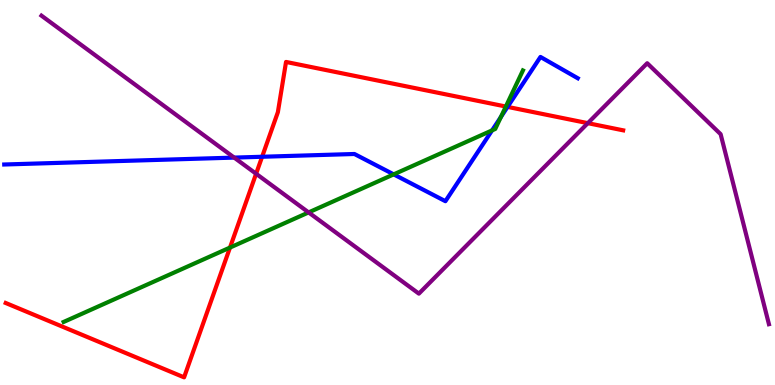[{'lines': ['blue', 'red'], 'intersections': [{'x': 3.38, 'y': 5.93}, {'x': 6.55, 'y': 7.22}]}, {'lines': ['green', 'red'], 'intersections': [{'x': 2.97, 'y': 3.57}, {'x': 6.53, 'y': 7.23}]}, {'lines': ['purple', 'red'], 'intersections': [{'x': 3.3, 'y': 5.49}, {'x': 7.58, 'y': 6.8}]}, {'lines': ['blue', 'green'], 'intersections': [{'x': 5.08, 'y': 5.47}, {'x': 6.35, 'y': 6.61}, {'x': 6.46, 'y': 6.96}]}, {'lines': ['blue', 'purple'], 'intersections': [{'x': 3.02, 'y': 5.91}]}, {'lines': ['green', 'purple'], 'intersections': [{'x': 3.98, 'y': 4.48}]}]